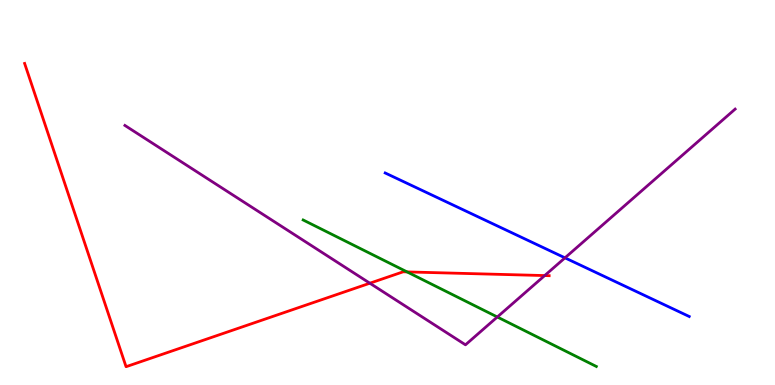[{'lines': ['blue', 'red'], 'intersections': []}, {'lines': ['green', 'red'], 'intersections': [{'x': 5.25, 'y': 2.94}]}, {'lines': ['purple', 'red'], 'intersections': [{'x': 4.77, 'y': 2.64}, {'x': 7.03, 'y': 2.84}]}, {'lines': ['blue', 'green'], 'intersections': []}, {'lines': ['blue', 'purple'], 'intersections': [{'x': 7.29, 'y': 3.3}]}, {'lines': ['green', 'purple'], 'intersections': [{'x': 6.42, 'y': 1.77}]}]